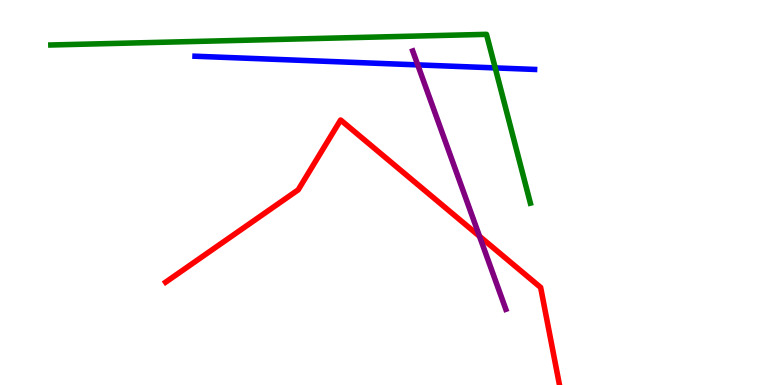[{'lines': ['blue', 'red'], 'intersections': []}, {'lines': ['green', 'red'], 'intersections': []}, {'lines': ['purple', 'red'], 'intersections': [{'x': 6.19, 'y': 3.86}]}, {'lines': ['blue', 'green'], 'intersections': [{'x': 6.39, 'y': 8.24}]}, {'lines': ['blue', 'purple'], 'intersections': [{'x': 5.39, 'y': 8.31}]}, {'lines': ['green', 'purple'], 'intersections': []}]